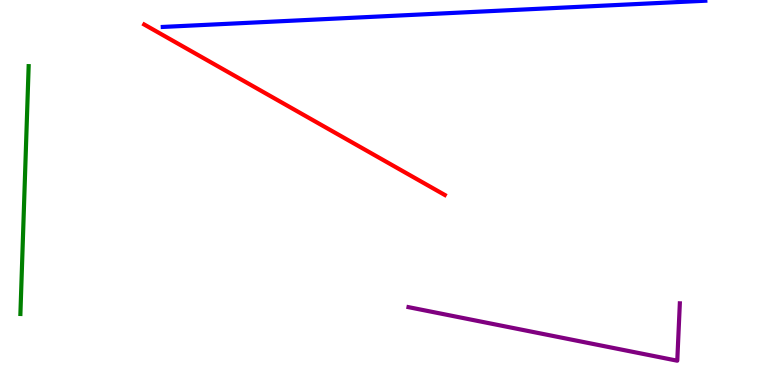[{'lines': ['blue', 'red'], 'intersections': []}, {'lines': ['green', 'red'], 'intersections': []}, {'lines': ['purple', 'red'], 'intersections': []}, {'lines': ['blue', 'green'], 'intersections': []}, {'lines': ['blue', 'purple'], 'intersections': []}, {'lines': ['green', 'purple'], 'intersections': []}]